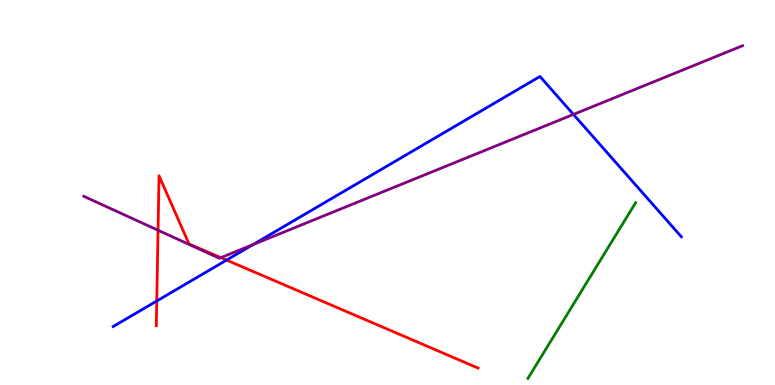[{'lines': ['blue', 'red'], 'intersections': [{'x': 2.02, 'y': 2.18}, {'x': 2.92, 'y': 3.24}]}, {'lines': ['green', 'red'], 'intersections': []}, {'lines': ['purple', 'red'], 'intersections': [{'x': 2.04, 'y': 4.02}, {'x': 2.85, 'y': 3.31}]}, {'lines': ['blue', 'green'], 'intersections': []}, {'lines': ['blue', 'purple'], 'intersections': [{'x': 3.27, 'y': 3.65}, {'x': 7.4, 'y': 7.03}]}, {'lines': ['green', 'purple'], 'intersections': []}]